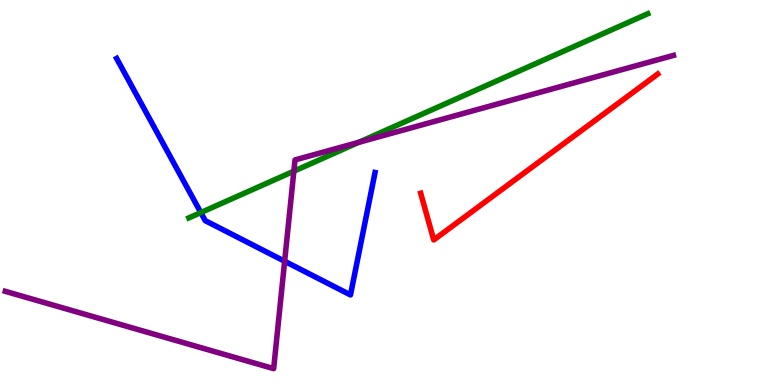[{'lines': ['blue', 'red'], 'intersections': []}, {'lines': ['green', 'red'], 'intersections': []}, {'lines': ['purple', 'red'], 'intersections': []}, {'lines': ['blue', 'green'], 'intersections': [{'x': 2.59, 'y': 4.48}]}, {'lines': ['blue', 'purple'], 'intersections': [{'x': 3.67, 'y': 3.21}]}, {'lines': ['green', 'purple'], 'intersections': [{'x': 3.79, 'y': 5.55}, {'x': 4.63, 'y': 6.3}]}]